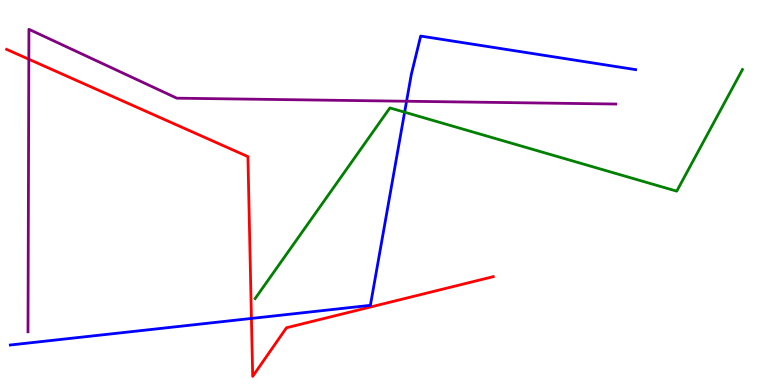[{'lines': ['blue', 'red'], 'intersections': [{'x': 3.24, 'y': 1.73}]}, {'lines': ['green', 'red'], 'intersections': []}, {'lines': ['purple', 'red'], 'intersections': [{'x': 0.372, 'y': 8.46}]}, {'lines': ['blue', 'green'], 'intersections': [{'x': 5.22, 'y': 7.09}]}, {'lines': ['blue', 'purple'], 'intersections': [{'x': 5.25, 'y': 7.37}]}, {'lines': ['green', 'purple'], 'intersections': []}]